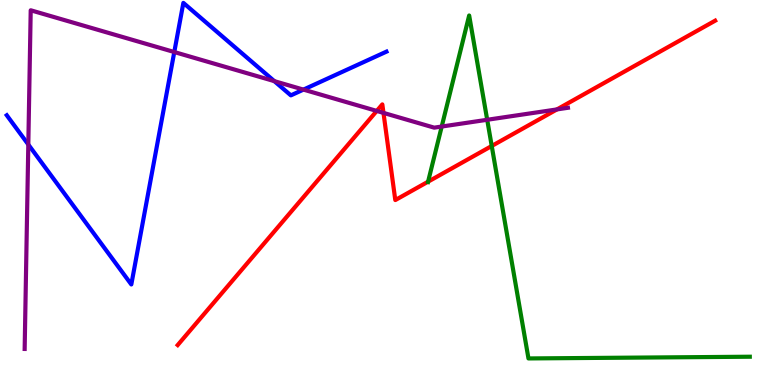[{'lines': ['blue', 'red'], 'intersections': []}, {'lines': ['green', 'red'], 'intersections': [{'x': 5.52, 'y': 5.28}, {'x': 6.34, 'y': 6.21}]}, {'lines': ['purple', 'red'], 'intersections': [{'x': 4.86, 'y': 7.12}, {'x': 4.95, 'y': 7.07}, {'x': 7.19, 'y': 7.16}]}, {'lines': ['blue', 'green'], 'intersections': []}, {'lines': ['blue', 'purple'], 'intersections': [{'x': 0.365, 'y': 6.25}, {'x': 2.25, 'y': 8.65}, {'x': 3.54, 'y': 7.89}, {'x': 3.92, 'y': 7.67}]}, {'lines': ['green', 'purple'], 'intersections': [{'x': 5.7, 'y': 6.71}, {'x': 6.29, 'y': 6.89}]}]